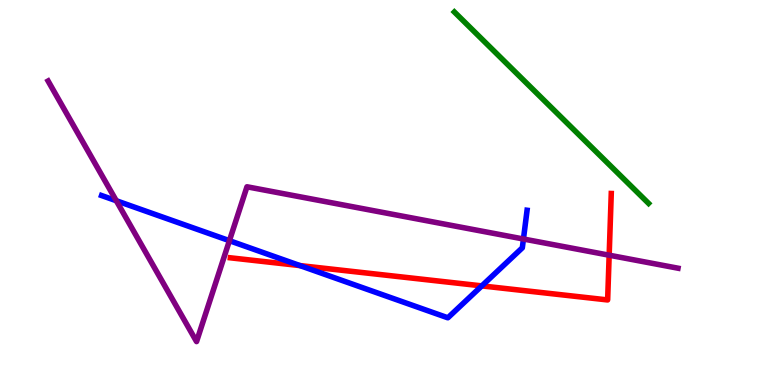[{'lines': ['blue', 'red'], 'intersections': [{'x': 3.87, 'y': 3.1}, {'x': 6.22, 'y': 2.57}]}, {'lines': ['green', 'red'], 'intersections': []}, {'lines': ['purple', 'red'], 'intersections': [{'x': 7.86, 'y': 3.37}]}, {'lines': ['blue', 'green'], 'intersections': []}, {'lines': ['blue', 'purple'], 'intersections': [{'x': 1.5, 'y': 4.79}, {'x': 2.96, 'y': 3.75}, {'x': 6.75, 'y': 3.79}]}, {'lines': ['green', 'purple'], 'intersections': []}]